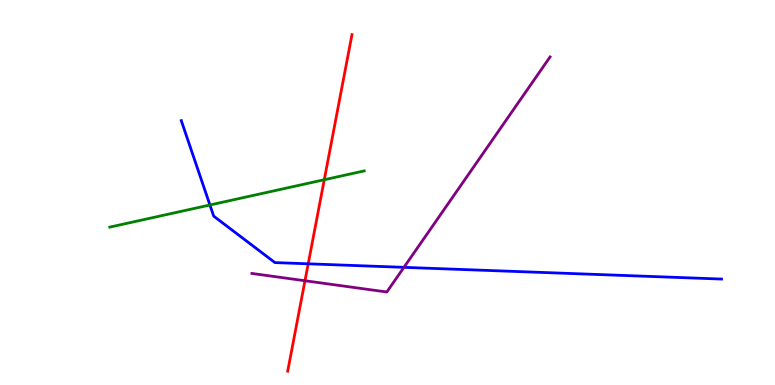[{'lines': ['blue', 'red'], 'intersections': [{'x': 3.98, 'y': 3.15}]}, {'lines': ['green', 'red'], 'intersections': [{'x': 4.18, 'y': 5.33}]}, {'lines': ['purple', 'red'], 'intersections': [{'x': 3.94, 'y': 2.71}]}, {'lines': ['blue', 'green'], 'intersections': [{'x': 2.71, 'y': 4.68}]}, {'lines': ['blue', 'purple'], 'intersections': [{'x': 5.21, 'y': 3.06}]}, {'lines': ['green', 'purple'], 'intersections': []}]